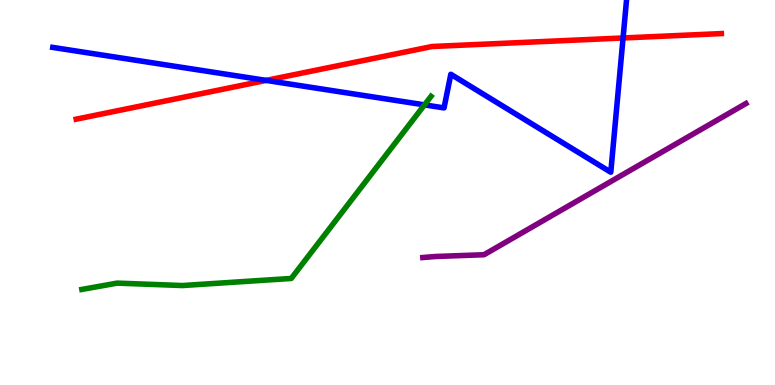[{'lines': ['blue', 'red'], 'intersections': [{'x': 3.43, 'y': 7.91}, {'x': 8.04, 'y': 9.01}]}, {'lines': ['green', 'red'], 'intersections': []}, {'lines': ['purple', 'red'], 'intersections': []}, {'lines': ['blue', 'green'], 'intersections': [{'x': 5.48, 'y': 7.28}]}, {'lines': ['blue', 'purple'], 'intersections': []}, {'lines': ['green', 'purple'], 'intersections': []}]